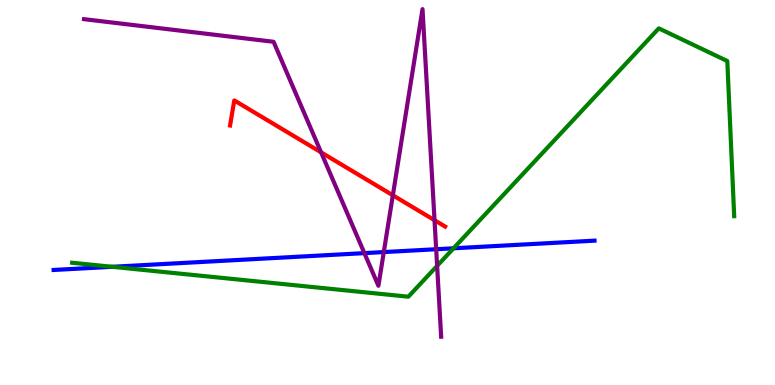[{'lines': ['blue', 'red'], 'intersections': []}, {'lines': ['green', 'red'], 'intersections': []}, {'lines': ['purple', 'red'], 'intersections': [{'x': 4.14, 'y': 6.04}, {'x': 5.07, 'y': 4.93}, {'x': 5.61, 'y': 4.28}]}, {'lines': ['blue', 'green'], 'intersections': [{'x': 1.45, 'y': 3.07}, {'x': 5.85, 'y': 3.55}]}, {'lines': ['blue', 'purple'], 'intersections': [{'x': 4.7, 'y': 3.43}, {'x': 4.95, 'y': 3.45}, {'x': 5.63, 'y': 3.53}]}, {'lines': ['green', 'purple'], 'intersections': [{'x': 5.64, 'y': 3.09}]}]